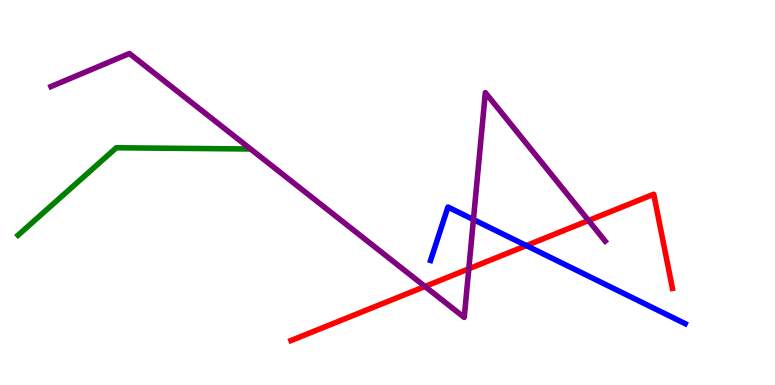[{'lines': ['blue', 'red'], 'intersections': [{'x': 6.79, 'y': 3.62}]}, {'lines': ['green', 'red'], 'intersections': []}, {'lines': ['purple', 'red'], 'intersections': [{'x': 5.48, 'y': 2.56}, {'x': 6.05, 'y': 3.02}, {'x': 7.59, 'y': 4.27}]}, {'lines': ['blue', 'green'], 'intersections': []}, {'lines': ['blue', 'purple'], 'intersections': [{'x': 6.11, 'y': 4.3}]}, {'lines': ['green', 'purple'], 'intersections': []}]